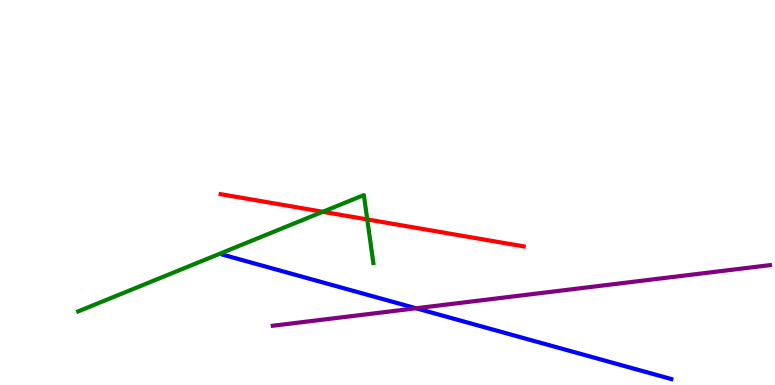[{'lines': ['blue', 'red'], 'intersections': []}, {'lines': ['green', 'red'], 'intersections': [{'x': 4.17, 'y': 4.5}, {'x': 4.74, 'y': 4.3}]}, {'lines': ['purple', 'red'], 'intersections': []}, {'lines': ['blue', 'green'], 'intersections': []}, {'lines': ['blue', 'purple'], 'intersections': [{'x': 5.37, 'y': 1.99}]}, {'lines': ['green', 'purple'], 'intersections': []}]